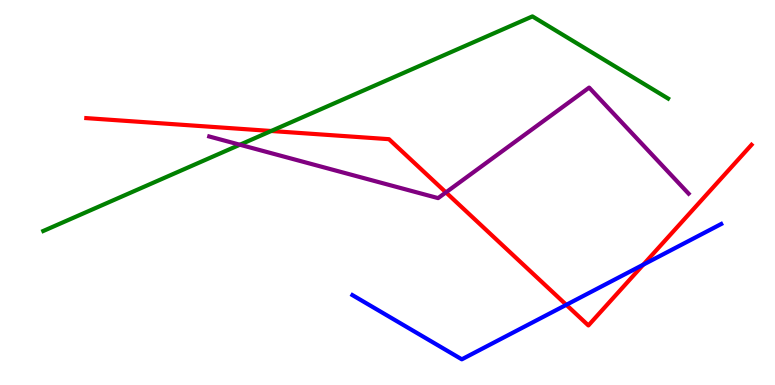[{'lines': ['blue', 'red'], 'intersections': [{'x': 7.31, 'y': 2.08}, {'x': 8.3, 'y': 3.13}]}, {'lines': ['green', 'red'], 'intersections': [{'x': 3.5, 'y': 6.6}]}, {'lines': ['purple', 'red'], 'intersections': [{'x': 5.75, 'y': 5.0}]}, {'lines': ['blue', 'green'], 'intersections': []}, {'lines': ['blue', 'purple'], 'intersections': []}, {'lines': ['green', 'purple'], 'intersections': [{'x': 3.1, 'y': 6.24}]}]